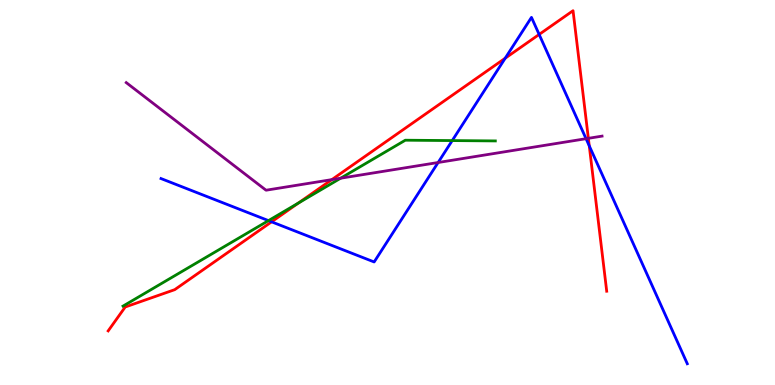[{'lines': ['blue', 'red'], 'intersections': [{'x': 3.5, 'y': 4.24}, {'x': 6.52, 'y': 8.49}, {'x': 6.96, 'y': 9.11}, {'x': 7.6, 'y': 6.21}]}, {'lines': ['green', 'red'], 'intersections': [{'x': 3.85, 'y': 4.73}]}, {'lines': ['purple', 'red'], 'intersections': [{'x': 4.28, 'y': 5.33}, {'x': 7.59, 'y': 6.41}]}, {'lines': ['blue', 'green'], 'intersections': [{'x': 3.46, 'y': 4.27}, {'x': 5.84, 'y': 6.35}]}, {'lines': ['blue', 'purple'], 'intersections': [{'x': 5.65, 'y': 5.78}, {'x': 7.56, 'y': 6.4}]}, {'lines': ['green', 'purple'], 'intersections': [{'x': 4.4, 'y': 5.37}]}]